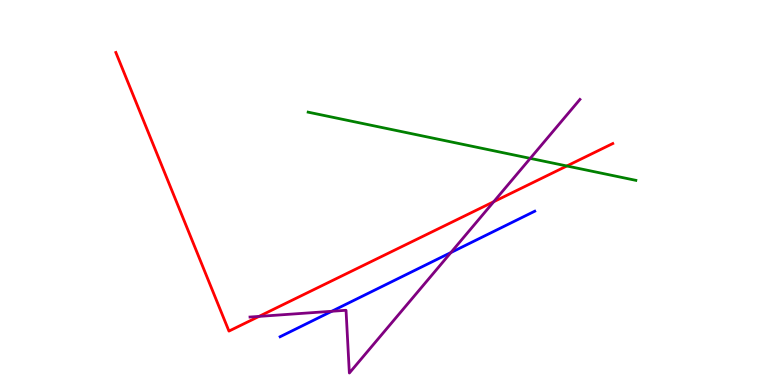[{'lines': ['blue', 'red'], 'intersections': []}, {'lines': ['green', 'red'], 'intersections': [{'x': 7.31, 'y': 5.69}]}, {'lines': ['purple', 'red'], 'intersections': [{'x': 3.34, 'y': 1.78}, {'x': 6.37, 'y': 4.76}]}, {'lines': ['blue', 'green'], 'intersections': []}, {'lines': ['blue', 'purple'], 'intersections': [{'x': 4.28, 'y': 1.91}, {'x': 5.82, 'y': 3.44}]}, {'lines': ['green', 'purple'], 'intersections': [{'x': 6.84, 'y': 5.89}]}]